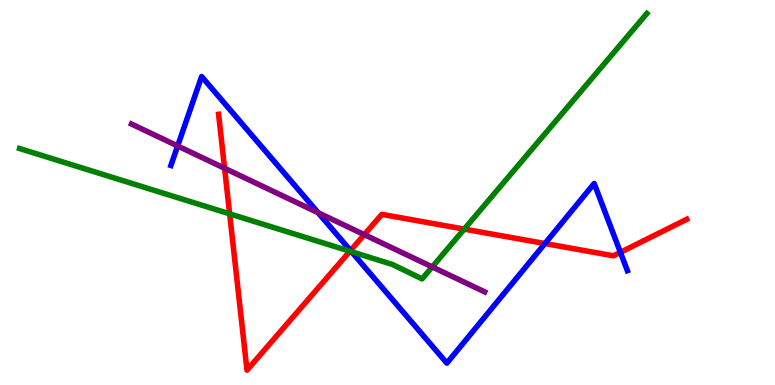[{'lines': ['blue', 'red'], 'intersections': [{'x': 4.52, 'y': 3.49}, {'x': 7.03, 'y': 3.67}, {'x': 8.01, 'y': 3.45}]}, {'lines': ['green', 'red'], 'intersections': [{'x': 2.96, 'y': 4.45}, {'x': 4.52, 'y': 3.47}, {'x': 5.99, 'y': 4.05}]}, {'lines': ['purple', 'red'], 'intersections': [{'x': 2.9, 'y': 5.63}, {'x': 4.7, 'y': 3.91}]}, {'lines': ['blue', 'green'], 'intersections': [{'x': 4.54, 'y': 3.46}]}, {'lines': ['blue', 'purple'], 'intersections': [{'x': 2.29, 'y': 6.21}, {'x': 4.11, 'y': 4.47}]}, {'lines': ['green', 'purple'], 'intersections': [{'x': 5.58, 'y': 3.07}]}]